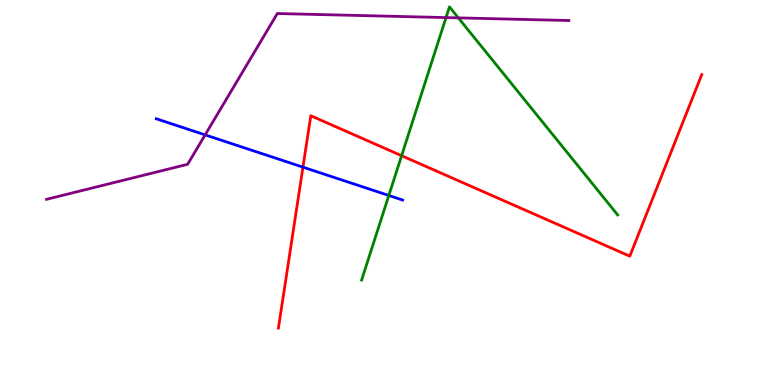[{'lines': ['blue', 'red'], 'intersections': [{'x': 3.91, 'y': 5.66}]}, {'lines': ['green', 'red'], 'intersections': [{'x': 5.18, 'y': 5.96}]}, {'lines': ['purple', 'red'], 'intersections': []}, {'lines': ['blue', 'green'], 'intersections': [{'x': 5.02, 'y': 4.92}]}, {'lines': ['blue', 'purple'], 'intersections': [{'x': 2.65, 'y': 6.5}]}, {'lines': ['green', 'purple'], 'intersections': [{'x': 5.76, 'y': 9.54}, {'x': 5.91, 'y': 9.54}]}]